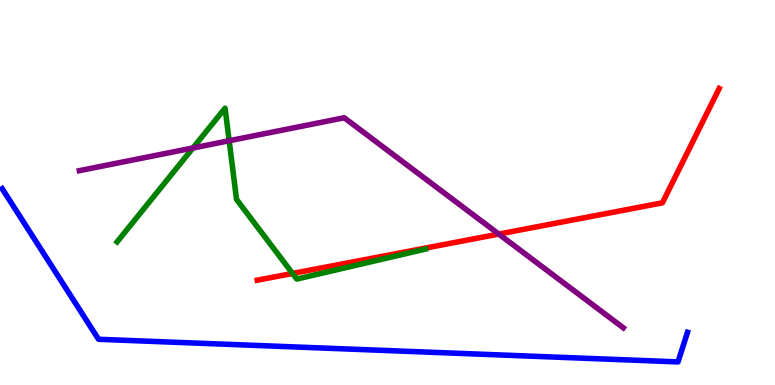[{'lines': ['blue', 'red'], 'intersections': []}, {'lines': ['green', 'red'], 'intersections': [{'x': 3.77, 'y': 2.9}]}, {'lines': ['purple', 'red'], 'intersections': [{'x': 6.44, 'y': 3.92}]}, {'lines': ['blue', 'green'], 'intersections': []}, {'lines': ['blue', 'purple'], 'intersections': []}, {'lines': ['green', 'purple'], 'intersections': [{'x': 2.49, 'y': 6.16}, {'x': 2.96, 'y': 6.34}]}]